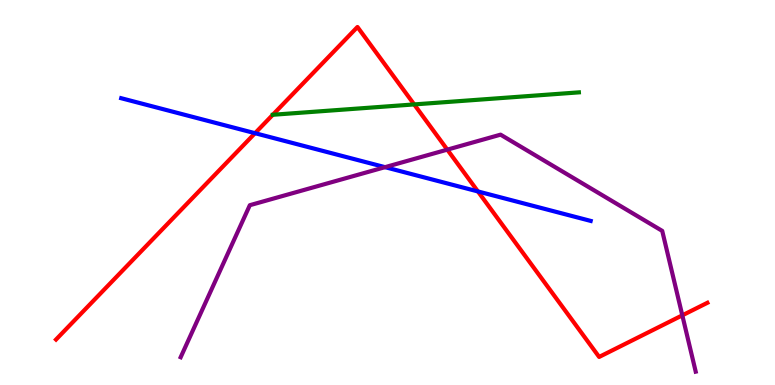[{'lines': ['blue', 'red'], 'intersections': [{'x': 3.29, 'y': 6.54}, {'x': 6.17, 'y': 5.03}]}, {'lines': ['green', 'red'], 'intersections': [{'x': 5.34, 'y': 7.29}]}, {'lines': ['purple', 'red'], 'intersections': [{'x': 5.77, 'y': 6.11}, {'x': 8.8, 'y': 1.81}]}, {'lines': ['blue', 'green'], 'intersections': []}, {'lines': ['blue', 'purple'], 'intersections': [{'x': 4.97, 'y': 5.66}]}, {'lines': ['green', 'purple'], 'intersections': []}]